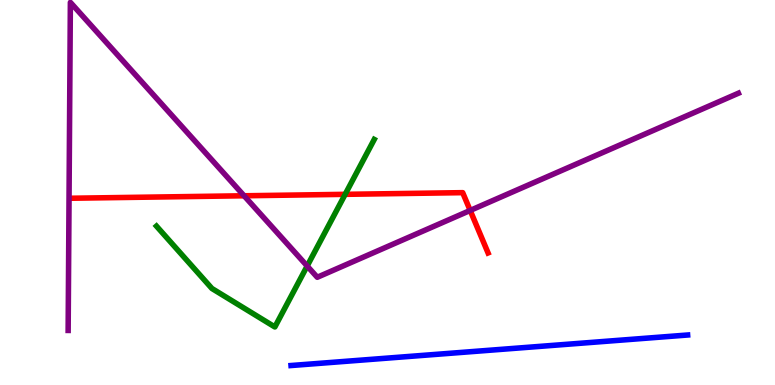[{'lines': ['blue', 'red'], 'intersections': []}, {'lines': ['green', 'red'], 'intersections': [{'x': 4.45, 'y': 4.95}]}, {'lines': ['purple', 'red'], 'intersections': [{'x': 3.15, 'y': 4.91}, {'x': 6.07, 'y': 4.53}]}, {'lines': ['blue', 'green'], 'intersections': []}, {'lines': ['blue', 'purple'], 'intersections': []}, {'lines': ['green', 'purple'], 'intersections': [{'x': 3.96, 'y': 3.09}]}]